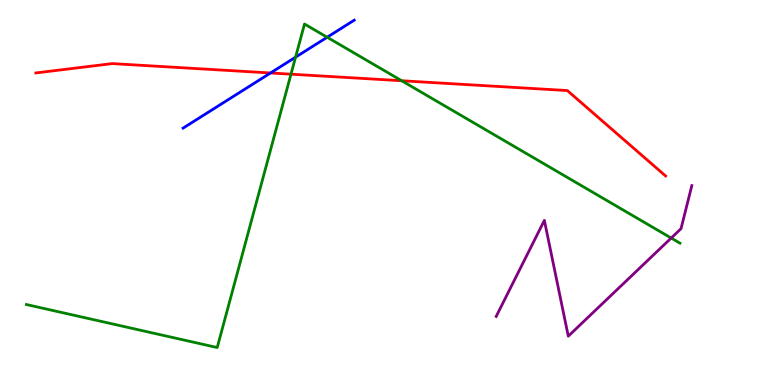[{'lines': ['blue', 'red'], 'intersections': [{'x': 3.49, 'y': 8.1}]}, {'lines': ['green', 'red'], 'intersections': [{'x': 3.75, 'y': 8.07}, {'x': 5.18, 'y': 7.9}]}, {'lines': ['purple', 'red'], 'intersections': []}, {'lines': ['blue', 'green'], 'intersections': [{'x': 3.81, 'y': 8.52}, {'x': 4.22, 'y': 9.03}]}, {'lines': ['blue', 'purple'], 'intersections': []}, {'lines': ['green', 'purple'], 'intersections': [{'x': 8.66, 'y': 3.82}]}]